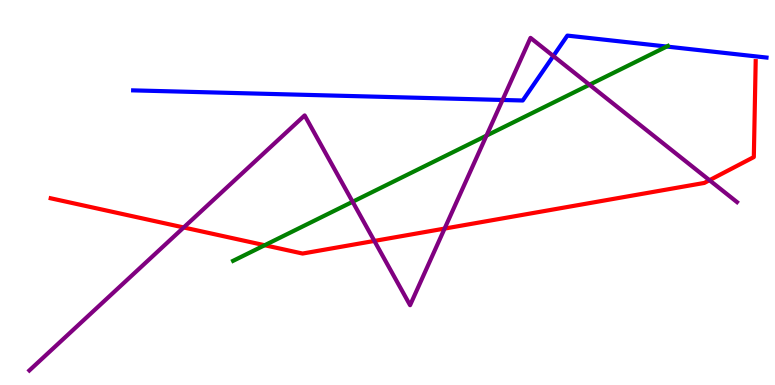[{'lines': ['blue', 'red'], 'intersections': []}, {'lines': ['green', 'red'], 'intersections': [{'x': 3.42, 'y': 3.63}]}, {'lines': ['purple', 'red'], 'intersections': [{'x': 2.37, 'y': 4.09}, {'x': 4.83, 'y': 3.74}, {'x': 5.74, 'y': 4.06}, {'x': 9.15, 'y': 5.32}]}, {'lines': ['blue', 'green'], 'intersections': [{'x': 8.6, 'y': 8.79}]}, {'lines': ['blue', 'purple'], 'intersections': [{'x': 6.48, 'y': 7.4}, {'x': 7.14, 'y': 8.55}]}, {'lines': ['green', 'purple'], 'intersections': [{'x': 4.55, 'y': 4.76}, {'x': 6.28, 'y': 6.48}, {'x': 7.61, 'y': 7.8}]}]